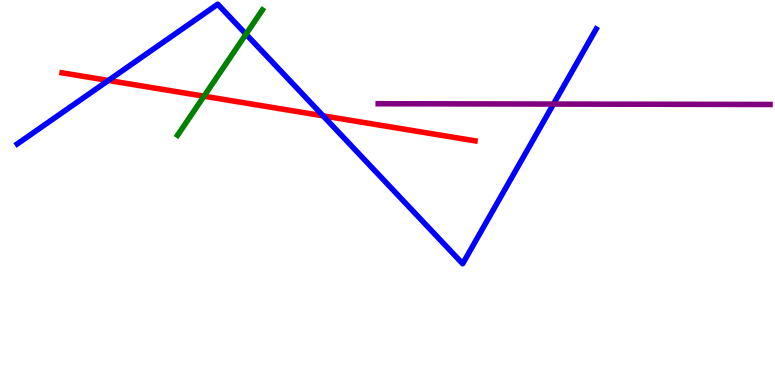[{'lines': ['blue', 'red'], 'intersections': [{'x': 1.4, 'y': 7.91}, {'x': 4.17, 'y': 6.99}]}, {'lines': ['green', 'red'], 'intersections': [{'x': 2.63, 'y': 7.5}]}, {'lines': ['purple', 'red'], 'intersections': []}, {'lines': ['blue', 'green'], 'intersections': [{'x': 3.17, 'y': 9.11}]}, {'lines': ['blue', 'purple'], 'intersections': [{'x': 7.14, 'y': 7.3}]}, {'lines': ['green', 'purple'], 'intersections': []}]